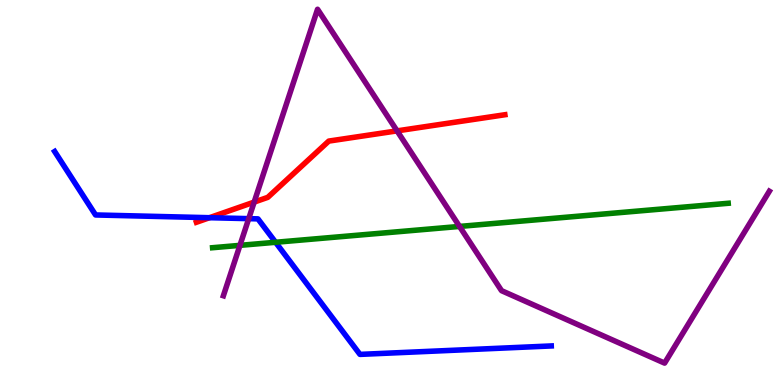[{'lines': ['blue', 'red'], 'intersections': [{'x': 2.7, 'y': 4.35}]}, {'lines': ['green', 'red'], 'intersections': []}, {'lines': ['purple', 'red'], 'intersections': [{'x': 3.28, 'y': 4.75}, {'x': 5.12, 'y': 6.6}]}, {'lines': ['blue', 'green'], 'intersections': [{'x': 3.56, 'y': 3.71}]}, {'lines': ['blue', 'purple'], 'intersections': [{'x': 3.21, 'y': 4.32}]}, {'lines': ['green', 'purple'], 'intersections': [{'x': 3.1, 'y': 3.63}, {'x': 5.93, 'y': 4.12}]}]